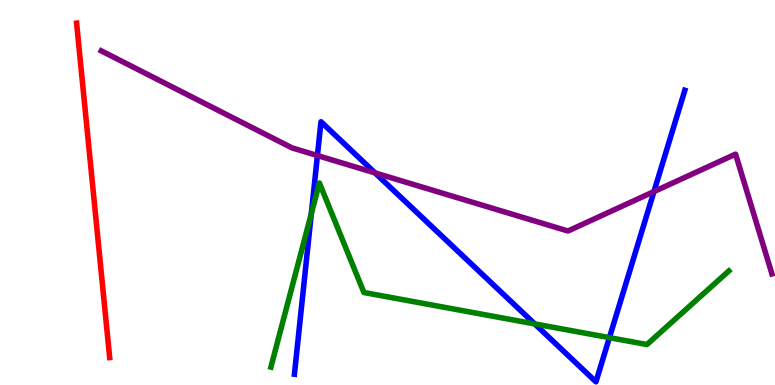[{'lines': ['blue', 'red'], 'intersections': []}, {'lines': ['green', 'red'], 'intersections': []}, {'lines': ['purple', 'red'], 'intersections': []}, {'lines': ['blue', 'green'], 'intersections': [{'x': 4.02, 'y': 4.45}, {'x': 6.9, 'y': 1.59}, {'x': 7.86, 'y': 1.23}]}, {'lines': ['blue', 'purple'], 'intersections': [{'x': 4.1, 'y': 5.96}, {'x': 4.84, 'y': 5.51}, {'x': 8.44, 'y': 5.02}]}, {'lines': ['green', 'purple'], 'intersections': []}]